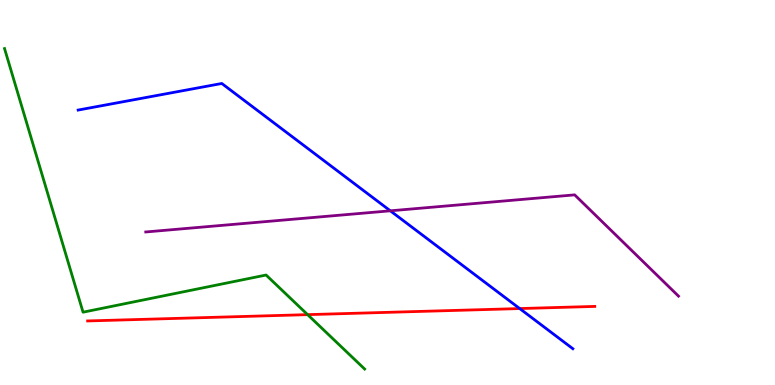[{'lines': ['blue', 'red'], 'intersections': [{'x': 6.71, 'y': 1.99}]}, {'lines': ['green', 'red'], 'intersections': [{'x': 3.97, 'y': 1.83}]}, {'lines': ['purple', 'red'], 'intersections': []}, {'lines': ['blue', 'green'], 'intersections': []}, {'lines': ['blue', 'purple'], 'intersections': [{'x': 5.04, 'y': 4.52}]}, {'lines': ['green', 'purple'], 'intersections': []}]